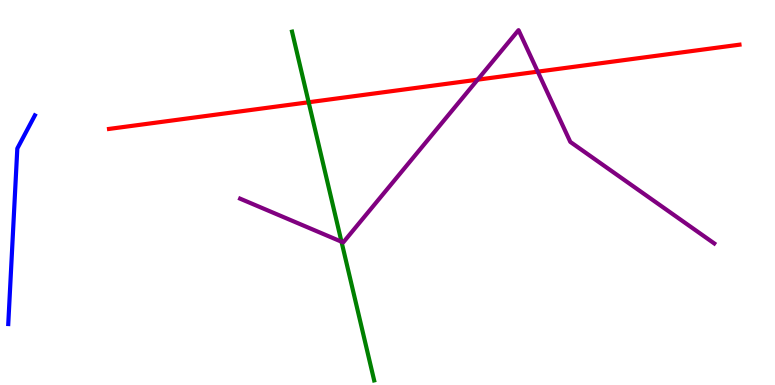[{'lines': ['blue', 'red'], 'intersections': []}, {'lines': ['green', 'red'], 'intersections': [{'x': 3.98, 'y': 7.34}]}, {'lines': ['purple', 'red'], 'intersections': [{'x': 6.16, 'y': 7.93}, {'x': 6.94, 'y': 8.14}]}, {'lines': ['blue', 'green'], 'intersections': []}, {'lines': ['blue', 'purple'], 'intersections': []}, {'lines': ['green', 'purple'], 'intersections': [{'x': 4.41, 'y': 3.72}]}]